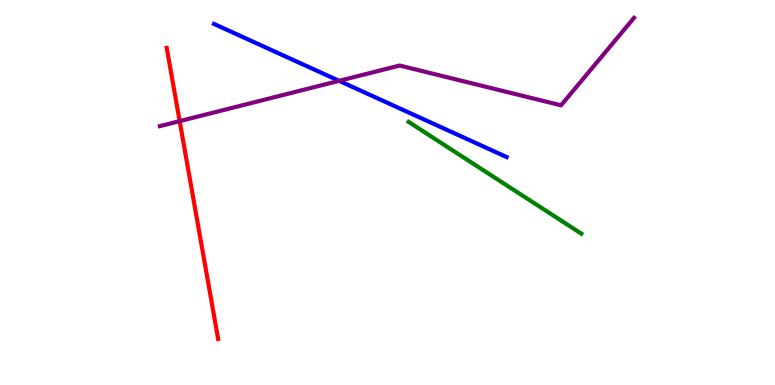[{'lines': ['blue', 'red'], 'intersections': []}, {'lines': ['green', 'red'], 'intersections': []}, {'lines': ['purple', 'red'], 'intersections': [{'x': 2.32, 'y': 6.85}]}, {'lines': ['blue', 'green'], 'intersections': []}, {'lines': ['blue', 'purple'], 'intersections': [{'x': 4.38, 'y': 7.9}]}, {'lines': ['green', 'purple'], 'intersections': []}]